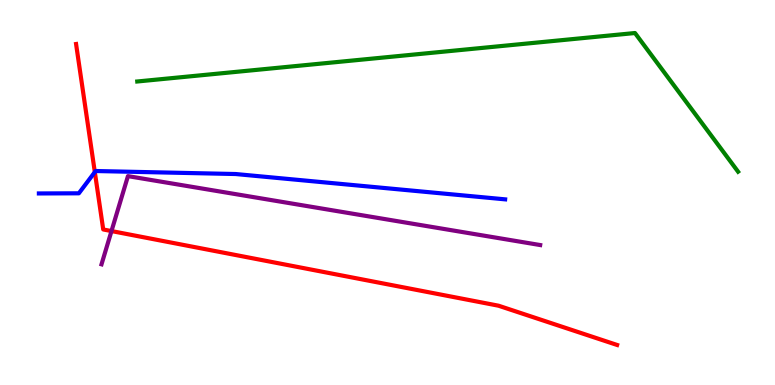[{'lines': ['blue', 'red'], 'intersections': [{'x': 1.22, 'y': 5.53}]}, {'lines': ['green', 'red'], 'intersections': []}, {'lines': ['purple', 'red'], 'intersections': [{'x': 1.44, 'y': 4.0}]}, {'lines': ['blue', 'green'], 'intersections': []}, {'lines': ['blue', 'purple'], 'intersections': []}, {'lines': ['green', 'purple'], 'intersections': []}]